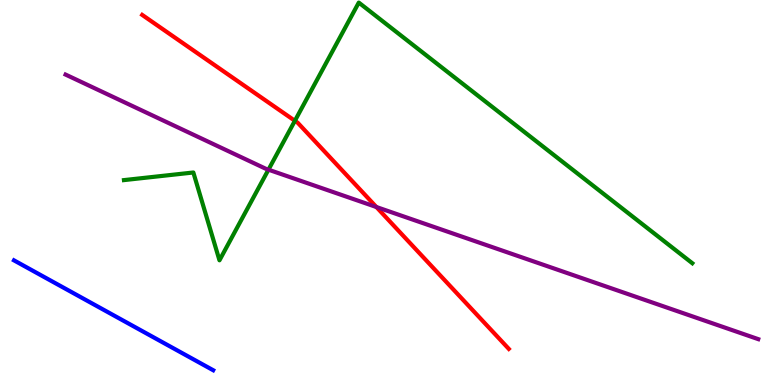[{'lines': ['blue', 'red'], 'intersections': []}, {'lines': ['green', 'red'], 'intersections': [{'x': 3.81, 'y': 6.86}]}, {'lines': ['purple', 'red'], 'intersections': [{'x': 4.86, 'y': 4.62}]}, {'lines': ['blue', 'green'], 'intersections': []}, {'lines': ['blue', 'purple'], 'intersections': []}, {'lines': ['green', 'purple'], 'intersections': [{'x': 3.46, 'y': 5.59}]}]